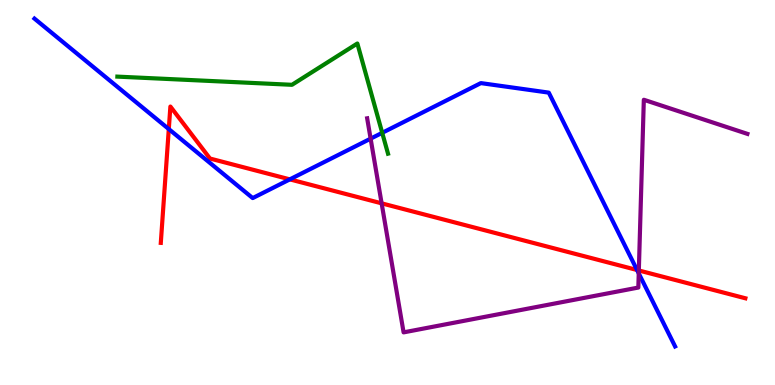[{'lines': ['blue', 'red'], 'intersections': [{'x': 2.18, 'y': 6.65}, {'x': 3.74, 'y': 5.34}, {'x': 8.22, 'y': 2.99}]}, {'lines': ['green', 'red'], 'intersections': []}, {'lines': ['purple', 'red'], 'intersections': [{'x': 4.92, 'y': 4.72}, {'x': 8.24, 'y': 2.97}]}, {'lines': ['blue', 'green'], 'intersections': [{'x': 4.93, 'y': 6.55}]}, {'lines': ['blue', 'purple'], 'intersections': [{'x': 4.78, 'y': 6.4}, {'x': 8.24, 'y': 2.9}]}, {'lines': ['green', 'purple'], 'intersections': []}]